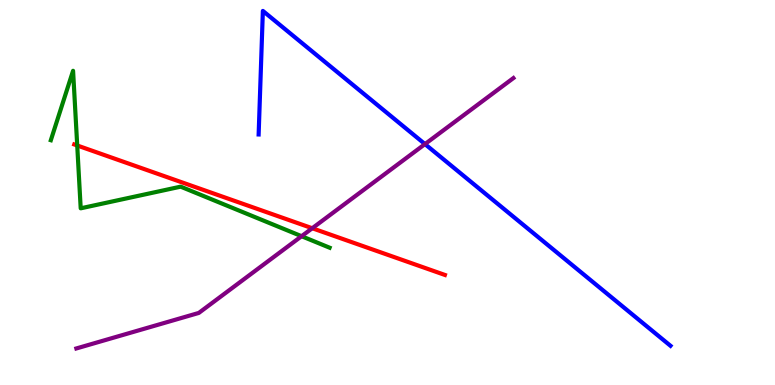[{'lines': ['blue', 'red'], 'intersections': []}, {'lines': ['green', 'red'], 'intersections': [{'x': 0.996, 'y': 6.22}]}, {'lines': ['purple', 'red'], 'intersections': [{'x': 4.03, 'y': 4.07}]}, {'lines': ['blue', 'green'], 'intersections': []}, {'lines': ['blue', 'purple'], 'intersections': [{'x': 5.48, 'y': 6.26}]}, {'lines': ['green', 'purple'], 'intersections': [{'x': 3.89, 'y': 3.86}]}]